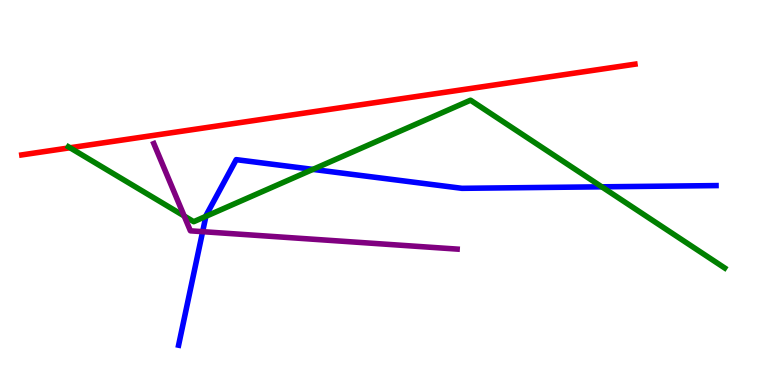[{'lines': ['blue', 'red'], 'intersections': []}, {'lines': ['green', 'red'], 'intersections': [{'x': 0.904, 'y': 6.16}]}, {'lines': ['purple', 'red'], 'intersections': []}, {'lines': ['blue', 'green'], 'intersections': [{'x': 2.66, 'y': 4.38}, {'x': 4.04, 'y': 5.6}, {'x': 7.76, 'y': 5.15}]}, {'lines': ['blue', 'purple'], 'intersections': [{'x': 2.61, 'y': 3.98}]}, {'lines': ['green', 'purple'], 'intersections': [{'x': 2.38, 'y': 4.39}]}]